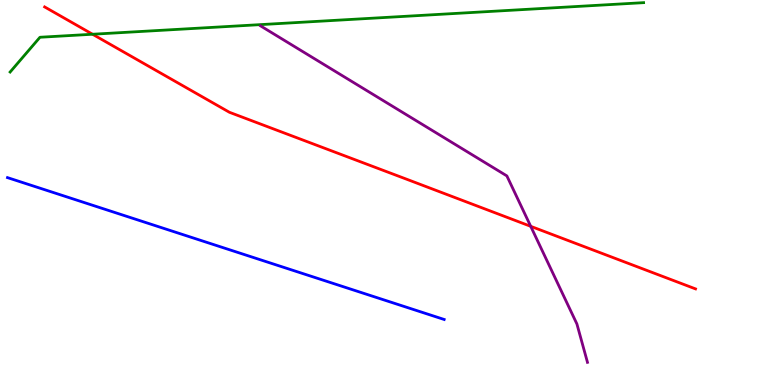[{'lines': ['blue', 'red'], 'intersections': []}, {'lines': ['green', 'red'], 'intersections': [{'x': 1.19, 'y': 9.11}]}, {'lines': ['purple', 'red'], 'intersections': [{'x': 6.85, 'y': 4.12}]}, {'lines': ['blue', 'green'], 'intersections': []}, {'lines': ['blue', 'purple'], 'intersections': []}, {'lines': ['green', 'purple'], 'intersections': []}]